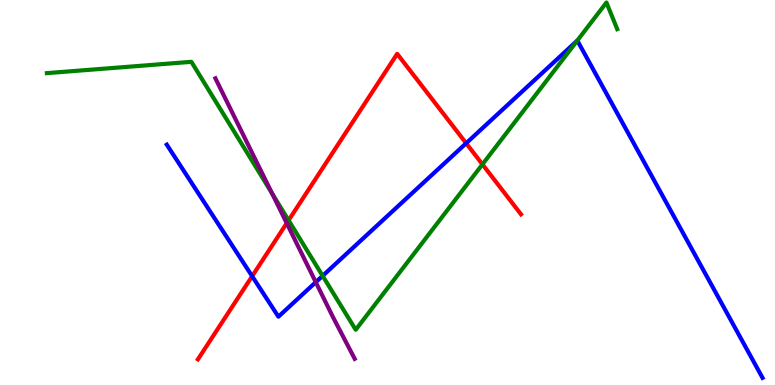[{'lines': ['blue', 'red'], 'intersections': [{'x': 3.25, 'y': 2.83}, {'x': 6.02, 'y': 6.28}]}, {'lines': ['green', 'red'], 'intersections': [{'x': 3.72, 'y': 4.28}, {'x': 6.23, 'y': 5.73}]}, {'lines': ['purple', 'red'], 'intersections': [{'x': 3.7, 'y': 4.2}]}, {'lines': ['blue', 'green'], 'intersections': [{'x': 4.16, 'y': 2.84}, {'x': 7.45, 'y': 8.94}]}, {'lines': ['blue', 'purple'], 'intersections': [{'x': 4.07, 'y': 2.67}]}, {'lines': ['green', 'purple'], 'intersections': [{'x': 3.51, 'y': 4.98}]}]